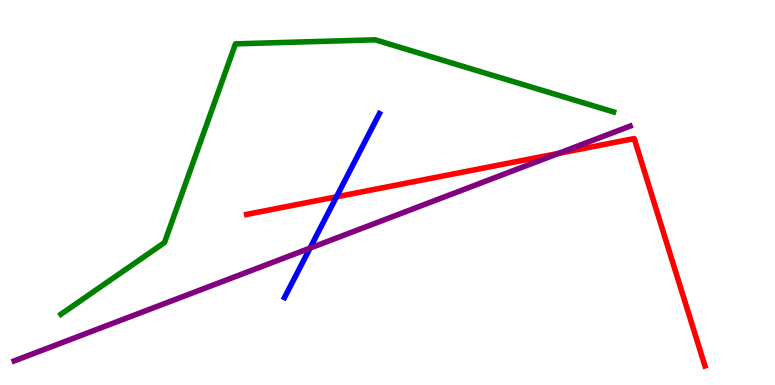[{'lines': ['blue', 'red'], 'intersections': [{'x': 4.34, 'y': 4.89}]}, {'lines': ['green', 'red'], 'intersections': []}, {'lines': ['purple', 'red'], 'intersections': [{'x': 7.21, 'y': 6.02}]}, {'lines': ['blue', 'green'], 'intersections': []}, {'lines': ['blue', 'purple'], 'intersections': [{'x': 4.0, 'y': 3.55}]}, {'lines': ['green', 'purple'], 'intersections': []}]